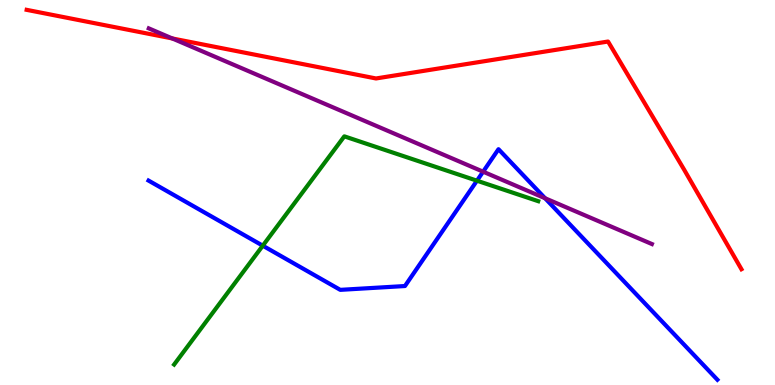[{'lines': ['blue', 'red'], 'intersections': []}, {'lines': ['green', 'red'], 'intersections': []}, {'lines': ['purple', 'red'], 'intersections': [{'x': 2.22, 'y': 9.0}]}, {'lines': ['blue', 'green'], 'intersections': [{'x': 3.39, 'y': 3.62}, {'x': 6.15, 'y': 5.31}]}, {'lines': ['blue', 'purple'], 'intersections': [{'x': 6.23, 'y': 5.54}, {'x': 7.03, 'y': 4.85}]}, {'lines': ['green', 'purple'], 'intersections': []}]